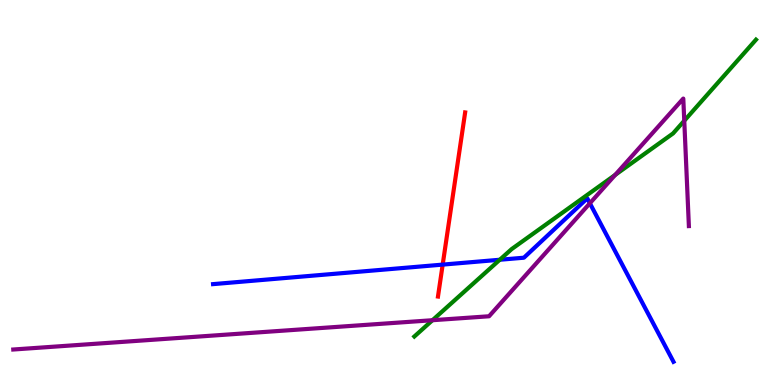[{'lines': ['blue', 'red'], 'intersections': [{'x': 5.71, 'y': 3.13}]}, {'lines': ['green', 'red'], 'intersections': []}, {'lines': ['purple', 'red'], 'intersections': []}, {'lines': ['blue', 'green'], 'intersections': [{'x': 6.45, 'y': 3.25}]}, {'lines': ['blue', 'purple'], 'intersections': [{'x': 7.61, 'y': 4.72}]}, {'lines': ['green', 'purple'], 'intersections': [{'x': 5.58, 'y': 1.68}, {'x': 7.94, 'y': 5.46}, {'x': 8.83, 'y': 6.86}]}]